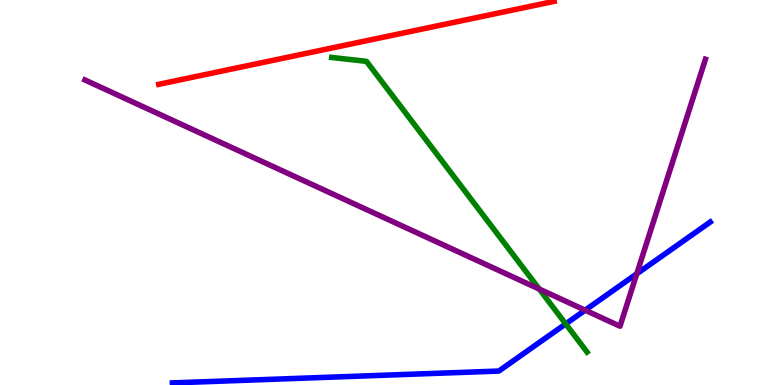[{'lines': ['blue', 'red'], 'intersections': []}, {'lines': ['green', 'red'], 'intersections': []}, {'lines': ['purple', 'red'], 'intersections': []}, {'lines': ['blue', 'green'], 'intersections': [{'x': 7.3, 'y': 1.59}]}, {'lines': ['blue', 'purple'], 'intersections': [{'x': 7.55, 'y': 1.94}, {'x': 8.22, 'y': 2.89}]}, {'lines': ['green', 'purple'], 'intersections': [{'x': 6.96, 'y': 2.49}]}]